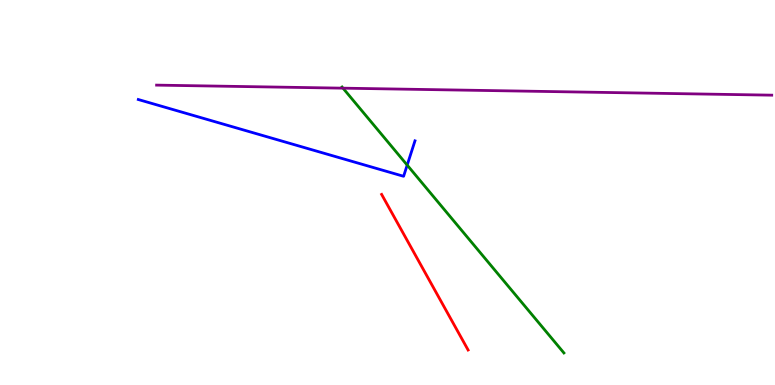[{'lines': ['blue', 'red'], 'intersections': []}, {'lines': ['green', 'red'], 'intersections': []}, {'lines': ['purple', 'red'], 'intersections': []}, {'lines': ['blue', 'green'], 'intersections': [{'x': 5.25, 'y': 5.71}]}, {'lines': ['blue', 'purple'], 'intersections': []}, {'lines': ['green', 'purple'], 'intersections': [{'x': 4.43, 'y': 7.71}]}]